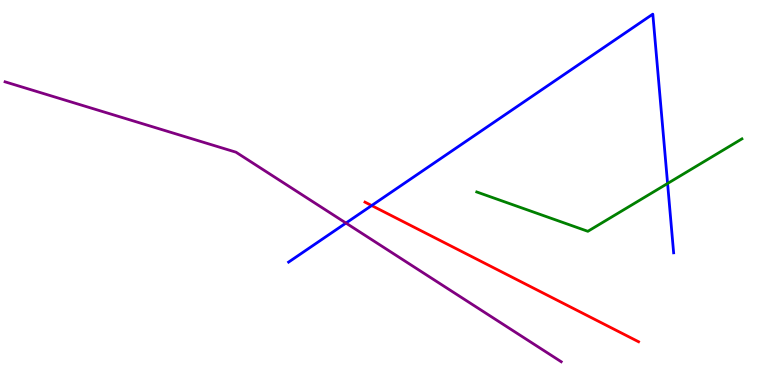[{'lines': ['blue', 'red'], 'intersections': [{'x': 4.8, 'y': 4.66}]}, {'lines': ['green', 'red'], 'intersections': []}, {'lines': ['purple', 'red'], 'intersections': []}, {'lines': ['blue', 'green'], 'intersections': [{'x': 8.61, 'y': 5.23}]}, {'lines': ['blue', 'purple'], 'intersections': [{'x': 4.46, 'y': 4.21}]}, {'lines': ['green', 'purple'], 'intersections': []}]